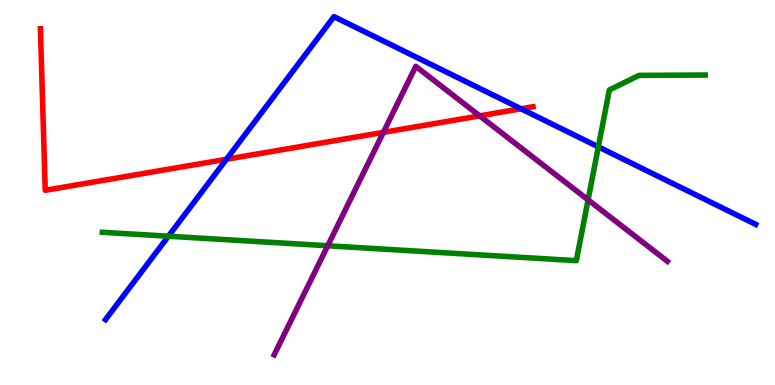[{'lines': ['blue', 'red'], 'intersections': [{'x': 2.92, 'y': 5.86}, {'x': 6.72, 'y': 7.17}]}, {'lines': ['green', 'red'], 'intersections': []}, {'lines': ['purple', 'red'], 'intersections': [{'x': 4.95, 'y': 6.56}, {'x': 6.19, 'y': 6.99}]}, {'lines': ['blue', 'green'], 'intersections': [{'x': 2.17, 'y': 3.86}, {'x': 7.72, 'y': 6.19}]}, {'lines': ['blue', 'purple'], 'intersections': []}, {'lines': ['green', 'purple'], 'intersections': [{'x': 4.23, 'y': 3.62}, {'x': 7.59, 'y': 4.81}]}]